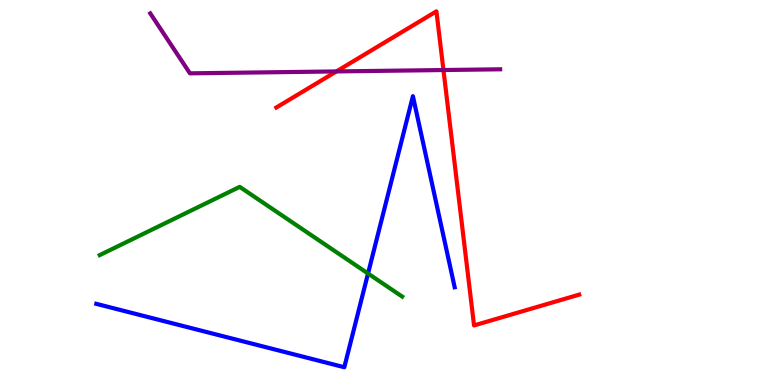[{'lines': ['blue', 'red'], 'intersections': []}, {'lines': ['green', 'red'], 'intersections': []}, {'lines': ['purple', 'red'], 'intersections': [{'x': 4.34, 'y': 8.14}, {'x': 5.72, 'y': 8.18}]}, {'lines': ['blue', 'green'], 'intersections': [{'x': 4.75, 'y': 2.9}]}, {'lines': ['blue', 'purple'], 'intersections': []}, {'lines': ['green', 'purple'], 'intersections': []}]